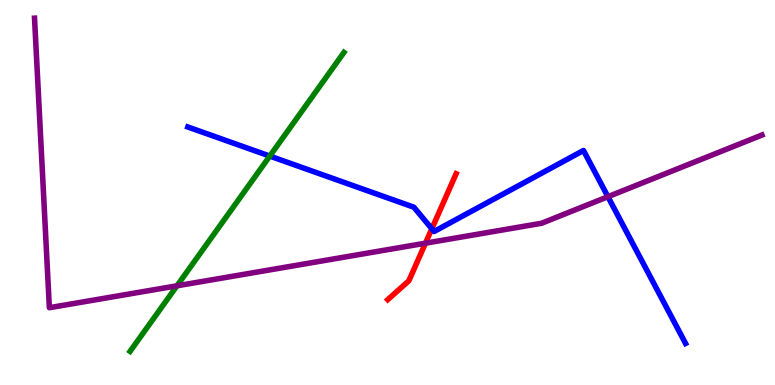[{'lines': ['blue', 'red'], 'intersections': [{'x': 5.57, 'y': 4.06}]}, {'lines': ['green', 'red'], 'intersections': []}, {'lines': ['purple', 'red'], 'intersections': [{'x': 5.49, 'y': 3.68}]}, {'lines': ['blue', 'green'], 'intersections': [{'x': 3.48, 'y': 5.95}]}, {'lines': ['blue', 'purple'], 'intersections': [{'x': 7.84, 'y': 4.89}]}, {'lines': ['green', 'purple'], 'intersections': [{'x': 2.28, 'y': 2.58}]}]